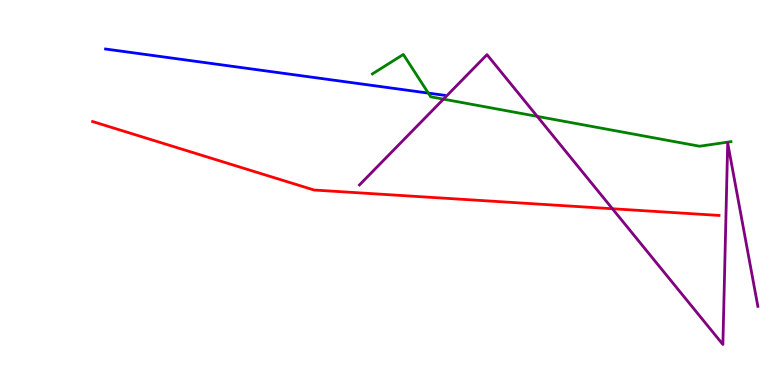[{'lines': ['blue', 'red'], 'intersections': []}, {'lines': ['green', 'red'], 'intersections': []}, {'lines': ['purple', 'red'], 'intersections': [{'x': 7.9, 'y': 4.58}]}, {'lines': ['blue', 'green'], 'intersections': [{'x': 5.53, 'y': 7.58}]}, {'lines': ['blue', 'purple'], 'intersections': []}, {'lines': ['green', 'purple'], 'intersections': [{'x': 5.72, 'y': 7.42}, {'x': 6.93, 'y': 6.98}]}]